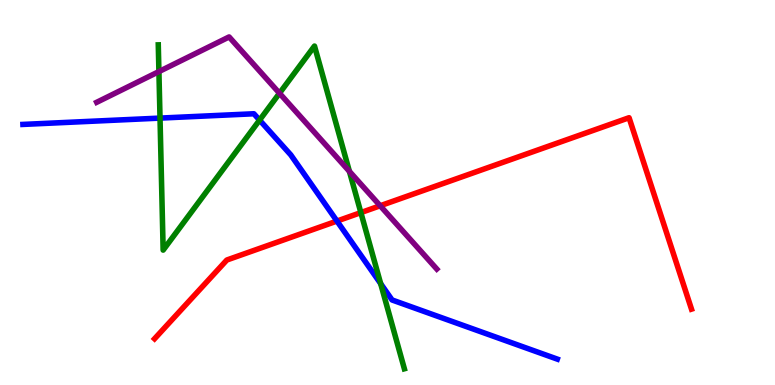[{'lines': ['blue', 'red'], 'intersections': [{'x': 4.35, 'y': 4.26}]}, {'lines': ['green', 'red'], 'intersections': [{'x': 4.66, 'y': 4.48}]}, {'lines': ['purple', 'red'], 'intersections': [{'x': 4.91, 'y': 4.66}]}, {'lines': ['blue', 'green'], 'intersections': [{'x': 2.06, 'y': 6.93}, {'x': 3.35, 'y': 6.88}, {'x': 4.91, 'y': 2.63}]}, {'lines': ['blue', 'purple'], 'intersections': []}, {'lines': ['green', 'purple'], 'intersections': [{'x': 2.05, 'y': 8.14}, {'x': 3.61, 'y': 7.58}, {'x': 4.51, 'y': 5.55}]}]